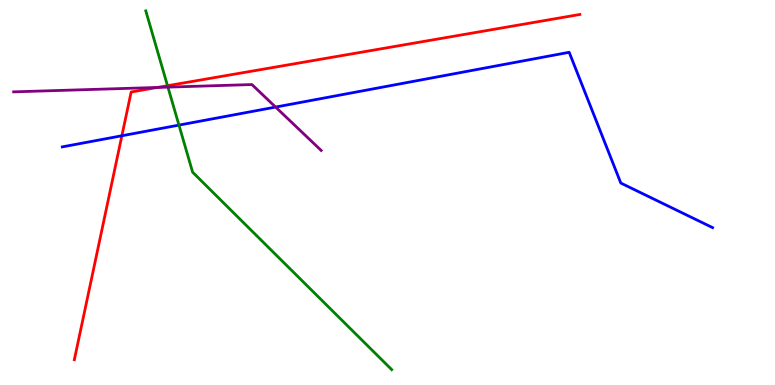[{'lines': ['blue', 'red'], 'intersections': [{'x': 1.57, 'y': 6.47}]}, {'lines': ['green', 'red'], 'intersections': [{'x': 2.16, 'y': 7.77}]}, {'lines': ['purple', 'red'], 'intersections': [{'x': 2.03, 'y': 7.73}]}, {'lines': ['blue', 'green'], 'intersections': [{'x': 2.31, 'y': 6.75}]}, {'lines': ['blue', 'purple'], 'intersections': [{'x': 3.56, 'y': 7.22}]}, {'lines': ['green', 'purple'], 'intersections': [{'x': 2.17, 'y': 7.74}]}]